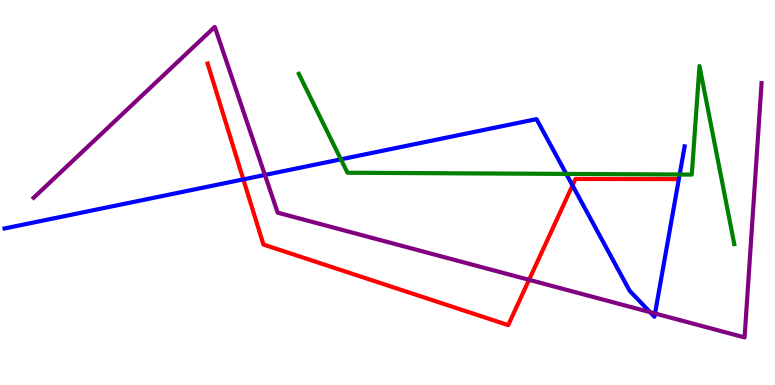[{'lines': ['blue', 'red'], 'intersections': [{'x': 3.14, 'y': 5.34}, {'x': 7.39, 'y': 5.18}]}, {'lines': ['green', 'red'], 'intersections': []}, {'lines': ['purple', 'red'], 'intersections': [{'x': 6.83, 'y': 2.73}]}, {'lines': ['blue', 'green'], 'intersections': [{'x': 4.4, 'y': 5.86}, {'x': 7.31, 'y': 5.48}, {'x': 8.77, 'y': 5.47}]}, {'lines': ['blue', 'purple'], 'intersections': [{'x': 3.42, 'y': 5.46}, {'x': 8.39, 'y': 1.89}, {'x': 8.45, 'y': 1.86}]}, {'lines': ['green', 'purple'], 'intersections': []}]